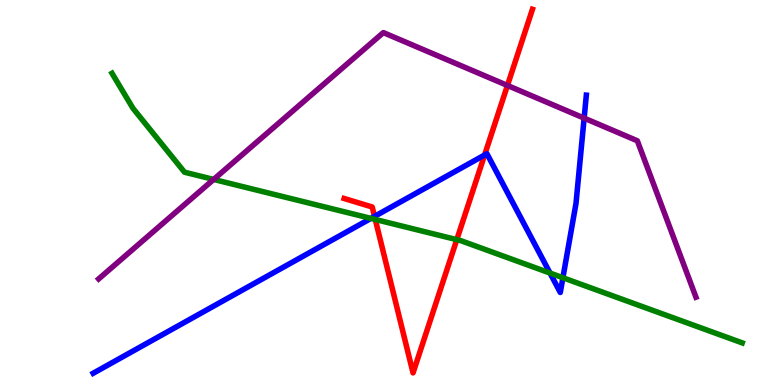[{'lines': ['blue', 'red'], 'intersections': [{'x': 4.83, 'y': 4.38}, {'x': 6.25, 'y': 5.97}]}, {'lines': ['green', 'red'], 'intersections': [{'x': 4.84, 'y': 4.3}, {'x': 5.89, 'y': 3.78}]}, {'lines': ['purple', 'red'], 'intersections': [{'x': 6.55, 'y': 7.78}]}, {'lines': ['blue', 'green'], 'intersections': [{'x': 4.79, 'y': 4.33}, {'x': 7.1, 'y': 2.91}, {'x': 7.26, 'y': 2.79}]}, {'lines': ['blue', 'purple'], 'intersections': [{'x': 7.54, 'y': 6.93}]}, {'lines': ['green', 'purple'], 'intersections': [{'x': 2.76, 'y': 5.34}]}]